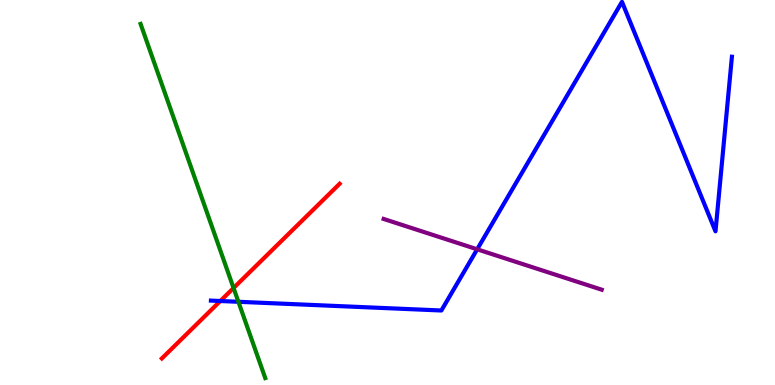[{'lines': ['blue', 'red'], 'intersections': [{'x': 2.84, 'y': 2.18}]}, {'lines': ['green', 'red'], 'intersections': [{'x': 3.01, 'y': 2.52}]}, {'lines': ['purple', 'red'], 'intersections': []}, {'lines': ['blue', 'green'], 'intersections': [{'x': 3.08, 'y': 2.16}]}, {'lines': ['blue', 'purple'], 'intersections': [{'x': 6.16, 'y': 3.52}]}, {'lines': ['green', 'purple'], 'intersections': []}]